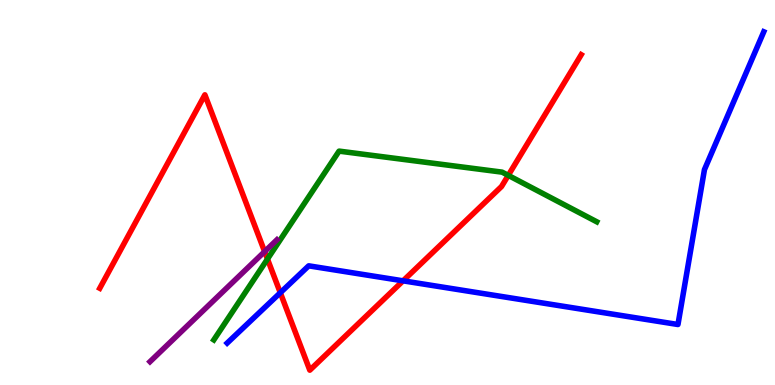[{'lines': ['blue', 'red'], 'intersections': [{'x': 3.62, 'y': 2.4}, {'x': 5.2, 'y': 2.71}]}, {'lines': ['green', 'red'], 'intersections': [{'x': 3.45, 'y': 3.27}, {'x': 6.56, 'y': 5.44}]}, {'lines': ['purple', 'red'], 'intersections': [{'x': 3.41, 'y': 3.46}]}, {'lines': ['blue', 'green'], 'intersections': []}, {'lines': ['blue', 'purple'], 'intersections': []}, {'lines': ['green', 'purple'], 'intersections': []}]